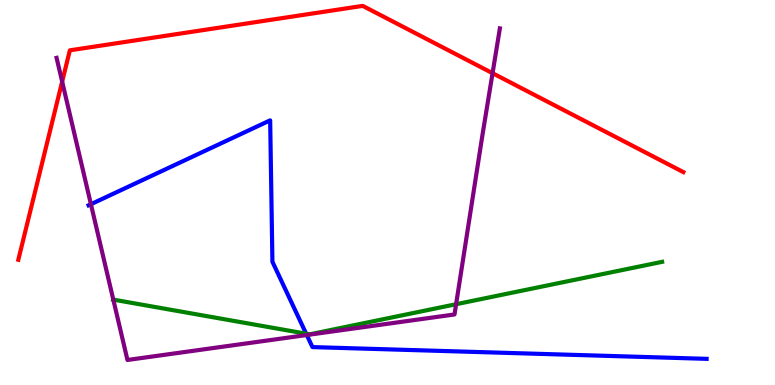[{'lines': ['blue', 'red'], 'intersections': []}, {'lines': ['green', 'red'], 'intersections': []}, {'lines': ['purple', 'red'], 'intersections': [{'x': 0.802, 'y': 7.88}, {'x': 6.36, 'y': 8.1}]}, {'lines': ['blue', 'green'], 'intersections': [{'x': 3.95, 'y': 1.33}]}, {'lines': ['blue', 'purple'], 'intersections': [{'x': 1.17, 'y': 4.7}, {'x': 3.96, 'y': 1.3}]}, {'lines': ['green', 'purple'], 'intersections': [{'x': 1.46, 'y': 2.22}, {'x': 5.89, 'y': 2.1}]}]